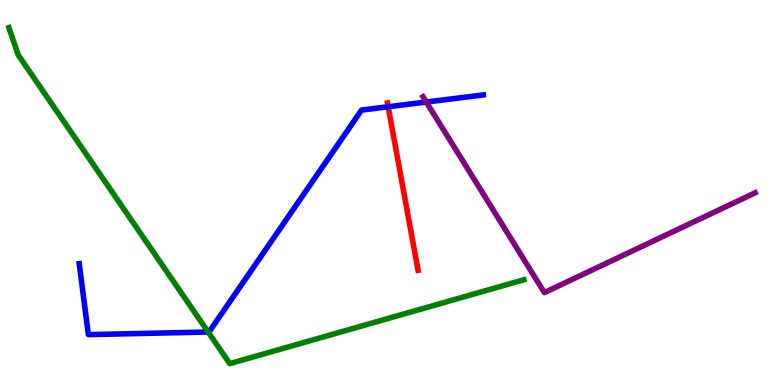[{'lines': ['blue', 'red'], 'intersections': [{'x': 5.01, 'y': 7.23}]}, {'lines': ['green', 'red'], 'intersections': []}, {'lines': ['purple', 'red'], 'intersections': []}, {'lines': ['blue', 'green'], 'intersections': [{'x': 2.69, 'y': 1.38}]}, {'lines': ['blue', 'purple'], 'intersections': [{'x': 5.5, 'y': 7.35}]}, {'lines': ['green', 'purple'], 'intersections': []}]